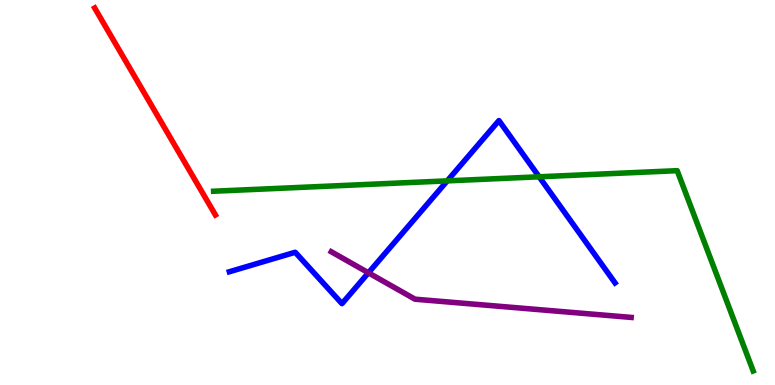[{'lines': ['blue', 'red'], 'intersections': []}, {'lines': ['green', 'red'], 'intersections': []}, {'lines': ['purple', 'red'], 'intersections': []}, {'lines': ['blue', 'green'], 'intersections': [{'x': 5.77, 'y': 5.3}, {'x': 6.96, 'y': 5.41}]}, {'lines': ['blue', 'purple'], 'intersections': [{'x': 4.75, 'y': 2.91}]}, {'lines': ['green', 'purple'], 'intersections': []}]